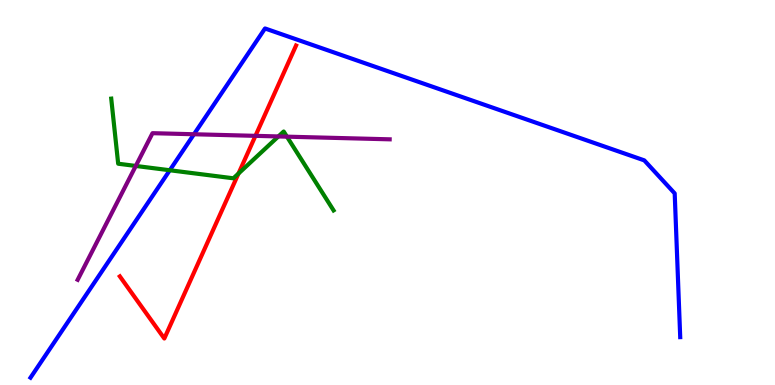[{'lines': ['blue', 'red'], 'intersections': []}, {'lines': ['green', 'red'], 'intersections': [{'x': 3.08, 'y': 5.49}]}, {'lines': ['purple', 'red'], 'intersections': [{'x': 3.3, 'y': 6.47}]}, {'lines': ['blue', 'green'], 'intersections': [{'x': 2.19, 'y': 5.58}]}, {'lines': ['blue', 'purple'], 'intersections': [{'x': 2.5, 'y': 6.51}]}, {'lines': ['green', 'purple'], 'intersections': [{'x': 1.75, 'y': 5.69}, {'x': 3.59, 'y': 6.46}, {'x': 3.7, 'y': 6.45}]}]